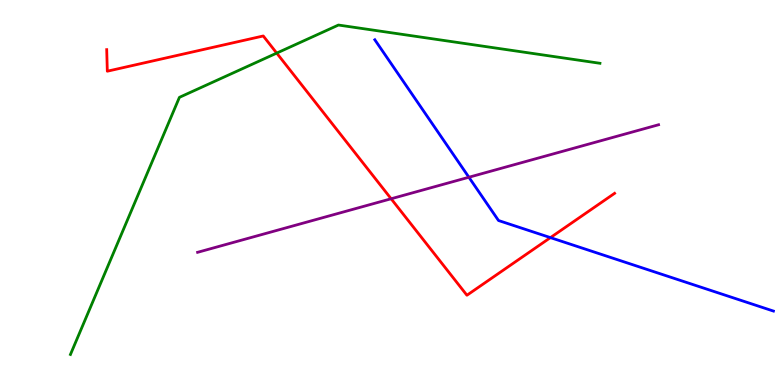[{'lines': ['blue', 'red'], 'intersections': [{'x': 7.1, 'y': 3.83}]}, {'lines': ['green', 'red'], 'intersections': [{'x': 3.57, 'y': 8.62}]}, {'lines': ['purple', 'red'], 'intersections': [{'x': 5.05, 'y': 4.84}]}, {'lines': ['blue', 'green'], 'intersections': []}, {'lines': ['blue', 'purple'], 'intersections': [{'x': 6.05, 'y': 5.4}]}, {'lines': ['green', 'purple'], 'intersections': []}]